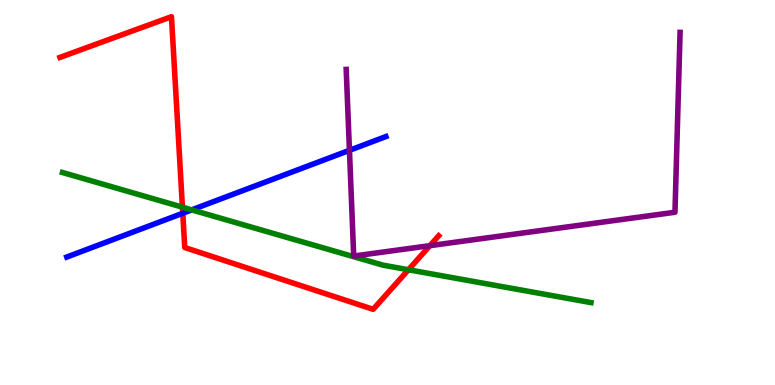[{'lines': ['blue', 'red'], 'intersections': [{'x': 2.36, 'y': 4.46}]}, {'lines': ['green', 'red'], 'intersections': [{'x': 2.35, 'y': 4.62}, {'x': 5.27, 'y': 2.99}]}, {'lines': ['purple', 'red'], 'intersections': [{'x': 5.55, 'y': 3.62}]}, {'lines': ['blue', 'green'], 'intersections': [{'x': 2.47, 'y': 4.55}]}, {'lines': ['blue', 'purple'], 'intersections': [{'x': 4.51, 'y': 6.1}]}, {'lines': ['green', 'purple'], 'intersections': []}]